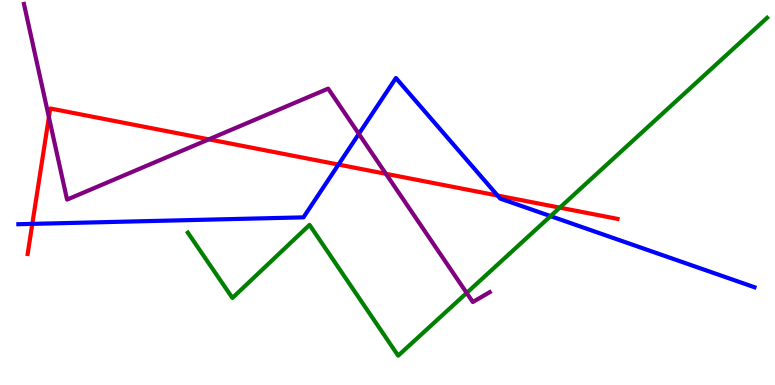[{'lines': ['blue', 'red'], 'intersections': [{'x': 0.417, 'y': 4.18}, {'x': 4.37, 'y': 5.73}, {'x': 6.42, 'y': 4.92}]}, {'lines': ['green', 'red'], 'intersections': [{'x': 7.22, 'y': 4.61}]}, {'lines': ['purple', 'red'], 'intersections': [{'x': 0.631, 'y': 6.96}, {'x': 2.69, 'y': 6.38}, {'x': 4.98, 'y': 5.49}]}, {'lines': ['blue', 'green'], 'intersections': [{'x': 7.1, 'y': 4.39}]}, {'lines': ['blue', 'purple'], 'intersections': [{'x': 4.63, 'y': 6.52}]}, {'lines': ['green', 'purple'], 'intersections': [{'x': 6.02, 'y': 2.39}]}]